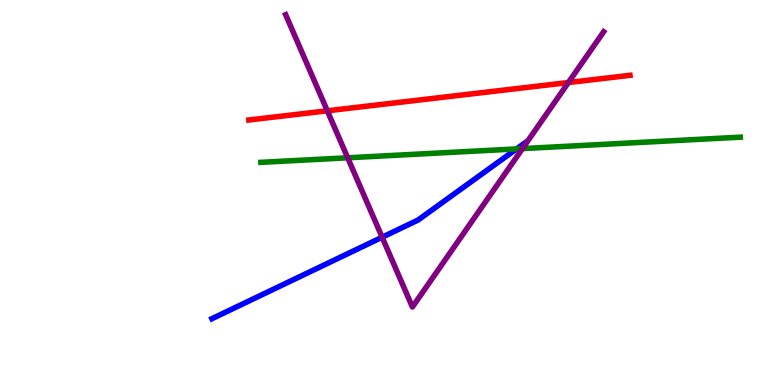[{'lines': ['blue', 'red'], 'intersections': []}, {'lines': ['green', 'red'], 'intersections': []}, {'lines': ['purple', 'red'], 'intersections': [{'x': 4.22, 'y': 7.12}, {'x': 7.33, 'y': 7.86}]}, {'lines': ['blue', 'green'], 'intersections': [{'x': 6.67, 'y': 6.13}]}, {'lines': ['blue', 'purple'], 'intersections': [{'x': 4.93, 'y': 3.84}]}, {'lines': ['green', 'purple'], 'intersections': [{'x': 4.49, 'y': 5.9}, {'x': 6.74, 'y': 6.14}]}]